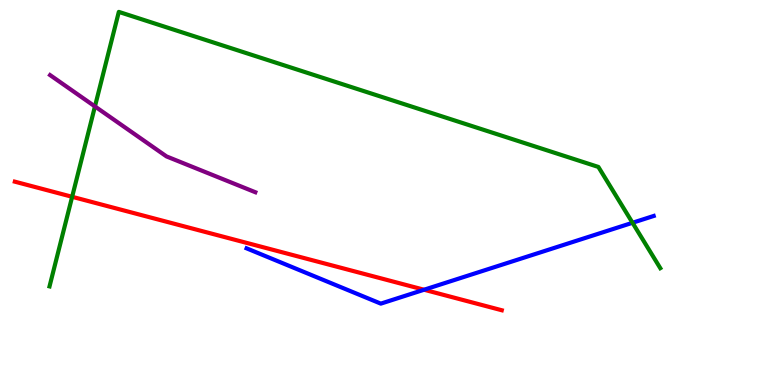[{'lines': ['blue', 'red'], 'intersections': [{'x': 5.47, 'y': 2.47}]}, {'lines': ['green', 'red'], 'intersections': [{'x': 0.931, 'y': 4.89}]}, {'lines': ['purple', 'red'], 'intersections': []}, {'lines': ['blue', 'green'], 'intersections': [{'x': 8.16, 'y': 4.21}]}, {'lines': ['blue', 'purple'], 'intersections': []}, {'lines': ['green', 'purple'], 'intersections': [{'x': 1.23, 'y': 7.24}]}]